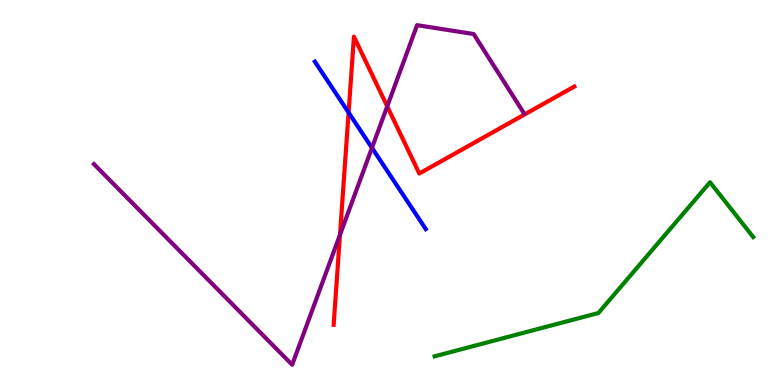[{'lines': ['blue', 'red'], 'intersections': [{'x': 4.5, 'y': 7.08}]}, {'lines': ['green', 'red'], 'intersections': []}, {'lines': ['purple', 'red'], 'intersections': [{'x': 4.39, 'y': 3.9}, {'x': 5.0, 'y': 7.24}]}, {'lines': ['blue', 'green'], 'intersections': []}, {'lines': ['blue', 'purple'], 'intersections': [{'x': 4.8, 'y': 6.16}]}, {'lines': ['green', 'purple'], 'intersections': []}]